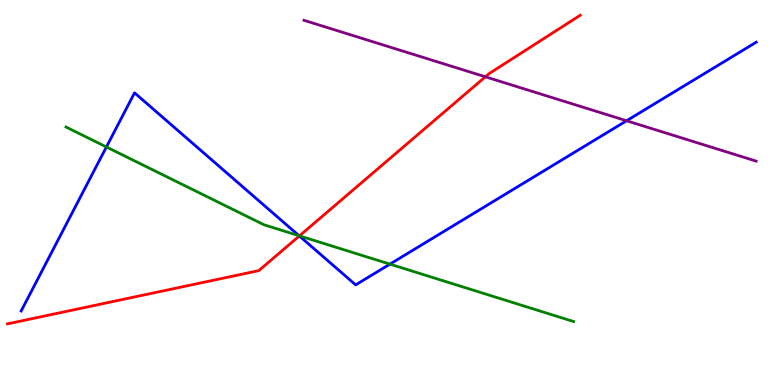[{'lines': ['blue', 'red'], 'intersections': [{'x': 3.86, 'y': 3.87}]}, {'lines': ['green', 'red'], 'intersections': [{'x': 3.86, 'y': 3.87}]}, {'lines': ['purple', 'red'], 'intersections': [{'x': 6.26, 'y': 8.01}]}, {'lines': ['blue', 'green'], 'intersections': [{'x': 1.37, 'y': 6.18}, {'x': 3.86, 'y': 3.88}, {'x': 5.03, 'y': 3.14}]}, {'lines': ['blue', 'purple'], 'intersections': [{'x': 8.08, 'y': 6.86}]}, {'lines': ['green', 'purple'], 'intersections': []}]